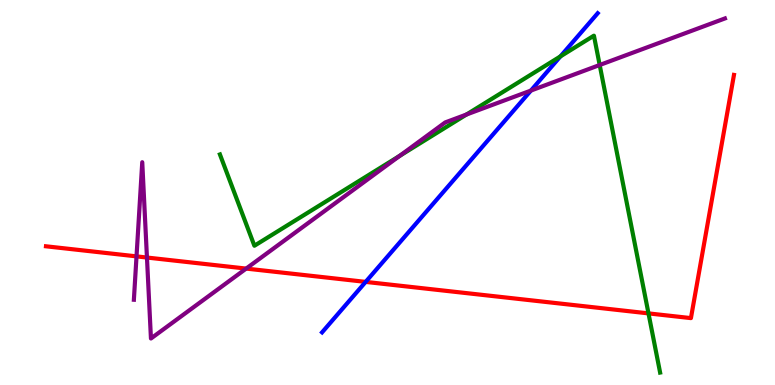[{'lines': ['blue', 'red'], 'intersections': [{'x': 4.72, 'y': 2.68}]}, {'lines': ['green', 'red'], 'intersections': [{'x': 8.37, 'y': 1.86}]}, {'lines': ['purple', 'red'], 'intersections': [{'x': 1.76, 'y': 3.34}, {'x': 1.9, 'y': 3.31}, {'x': 3.18, 'y': 3.02}]}, {'lines': ['blue', 'green'], 'intersections': [{'x': 7.23, 'y': 8.54}]}, {'lines': ['blue', 'purple'], 'intersections': [{'x': 6.85, 'y': 7.65}]}, {'lines': ['green', 'purple'], 'intersections': [{'x': 5.16, 'y': 5.95}, {'x': 6.02, 'y': 7.03}, {'x': 7.74, 'y': 8.31}]}]